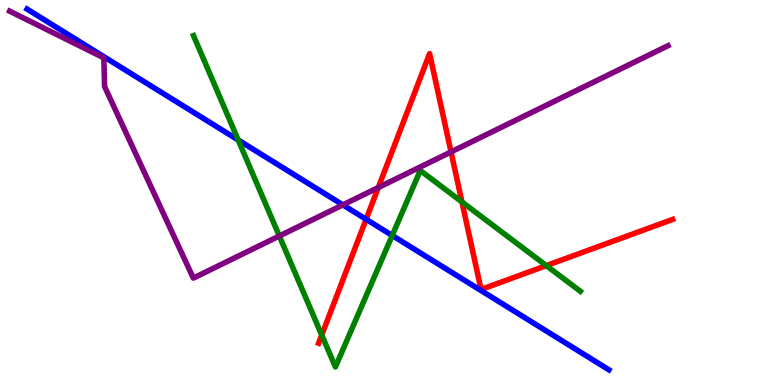[{'lines': ['blue', 'red'], 'intersections': [{'x': 4.72, 'y': 4.3}]}, {'lines': ['green', 'red'], 'intersections': [{'x': 4.15, 'y': 1.3}, {'x': 5.96, 'y': 4.75}, {'x': 7.05, 'y': 3.1}]}, {'lines': ['purple', 'red'], 'intersections': [{'x': 4.88, 'y': 5.13}, {'x': 5.82, 'y': 6.05}]}, {'lines': ['blue', 'green'], 'intersections': [{'x': 3.07, 'y': 6.36}, {'x': 5.06, 'y': 3.88}]}, {'lines': ['blue', 'purple'], 'intersections': [{'x': 4.42, 'y': 4.68}]}, {'lines': ['green', 'purple'], 'intersections': [{'x': 3.6, 'y': 3.87}]}]